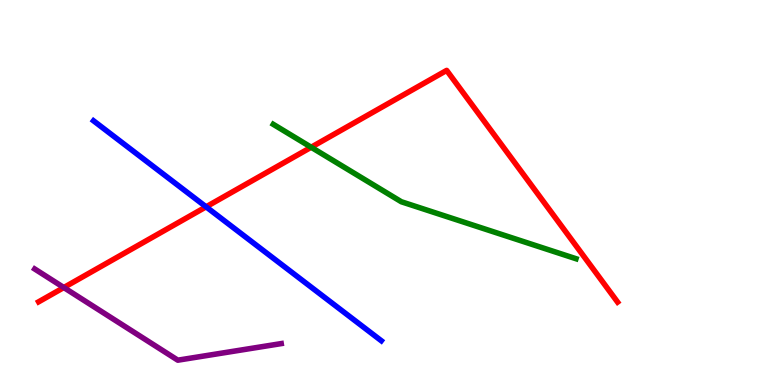[{'lines': ['blue', 'red'], 'intersections': [{'x': 2.66, 'y': 4.63}]}, {'lines': ['green', 'red'], 'intersections': [{'x': 4.02, 'y': 6.18}]}, {'lines': ['purple', 'red'], 'intersections': [{'x': 0.823, 'y': 2.53}]}, {'lines': ['blue', 'green'], 'intersections': []}, {'lines': ['blue', 'purple'], 'intersections': []}, {'lines': ['green', 'purple'], 'intersections': []}]